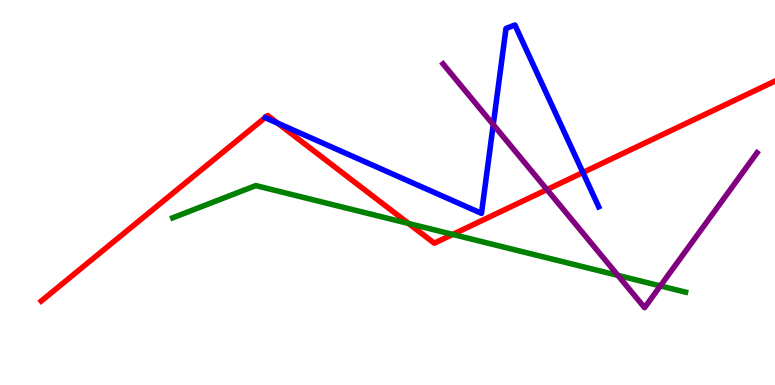[{'lines': ['blue', 'red'], 'intersections': [{'x': 3.58, 'y': 6.8}, {'x': 7.52, 'y': 5.52}]}, {'lines': ['green', 'red'], 'intersections': [{'x': 5.27, 'y': 4.2}, {'x': 5.84, 'y': 3.91}]}, {'lines': ['purple', 'red'], 'intersections': [{'x': 7.06, 'y': 5.08}]}, {'lines': ['blue', 'green'], 'intersections': []}, {'lines': ['blue', 'purple'], 'intersections': [{'x': 6.36, 'y': 6.76}]}, {'lines': ['green', 'purple'], 'intersections': [{'x': 7.97, 'y': 2.85}, {'x': 8.52, 'y': 2.57}]}]